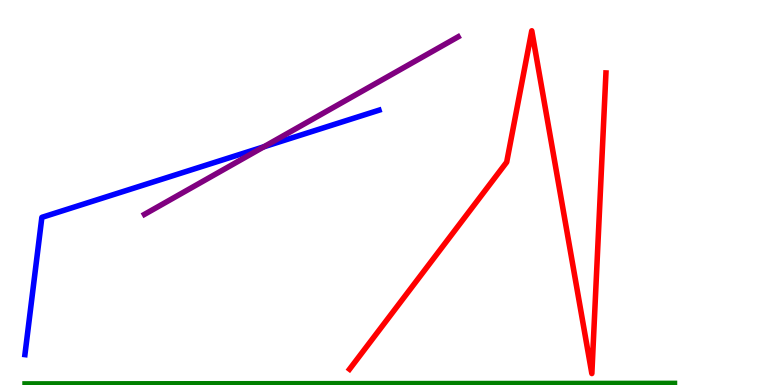[{'lines': ['blue', 'red'], 'intersections': []}, {'lines': ['green', 'red'], 'intersections': []}, {'lines': ['purple', 'red'], 'intersections': []}, {'lines': ['blue', 'green'], 'intersections': []}, {'lines': ['blue', 'purple'], 'intersections': [{'x': 3.4, 'y': 6.19}]}, {'lines': ['green', 'purple'], 'intersections': []}]